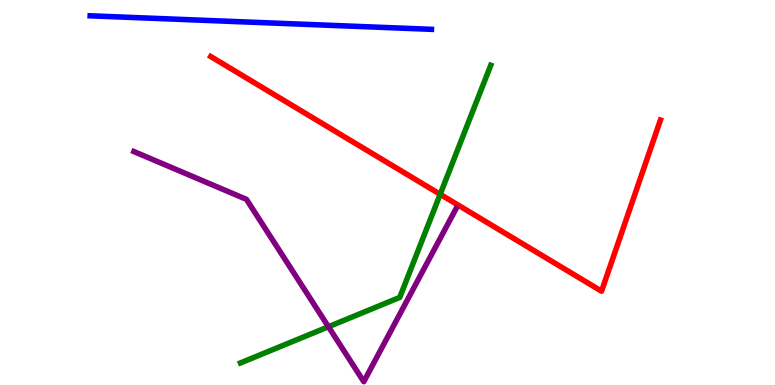[{'lines': ['blue', 'red'], 'intersections': []}, {'lines': ['green', 'red'], 'intersections': [{'x': 5.68, 'y': 4.95}]}, {'lines': ['purple', 'red'], 'intersections': []}, {'lines': ['blue', 'green'], 'intersections': []}, {'lines': ['blue', 'purple'], 'intersections': []}, {'lines': ['green', 'purple'], 'intersections': [{'x': 4.24, 'y': 1.51}]}]